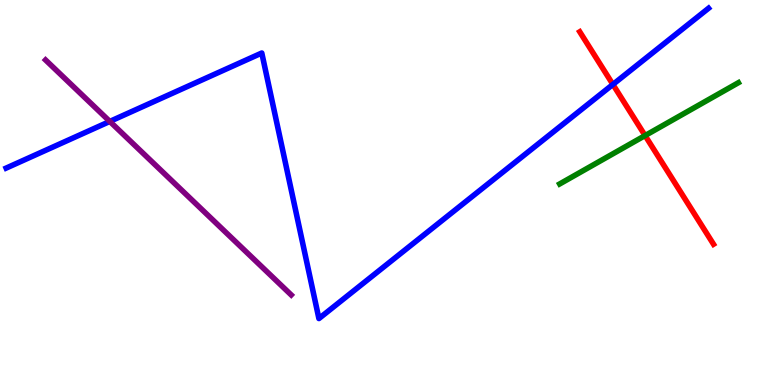[{'lines': ['blue', 'red'], 'intersections': [{'x': 7.91, 'y': 7.81}]}, {'lines': ['green', 'red'], 'intersections': [{'x': 8.32, 'y': 6.48}]}, {'lines': ['purple', 'red'], 'intersections': []}, {'lines': ['blue', 'green'], 'intersections': []}, {'lines': ['blue', 'purple'], 'intersections': [{'x': 1.42, 'y': 6.85}]}, {'lines': ['green', 'purple'], 'intersections': []}]